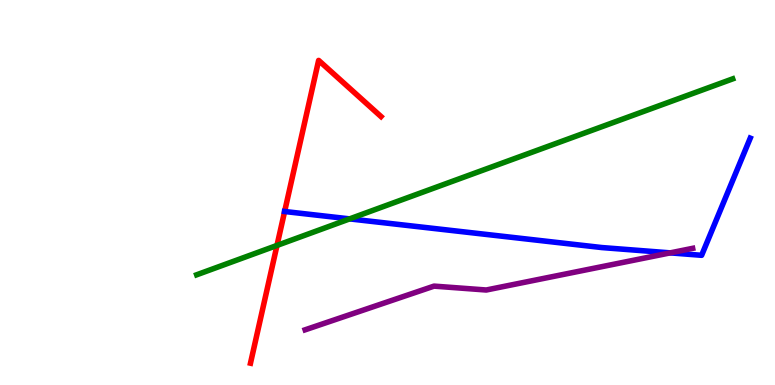[{'lines': ['blue', 'red'], 'intersections': [{'x': 3.67, 'y': 4.51}]}, {'lines': ['green', 'red'], 'intersections': [{'x': 3.57, 'y': 3.63}]}, {'lines': ['purple', 'red'], 'intersections': []}, {'lines': ['blue', 'green'], 'intersections': [{'x': 4.51, 'y': 4.31}]}, {'lines': ['blue', 'purple'], 'intersections': [{'x': 8.65, 'y': 3.43}]}, {'lines': ['green', 'purple'], 'intersections': []}]